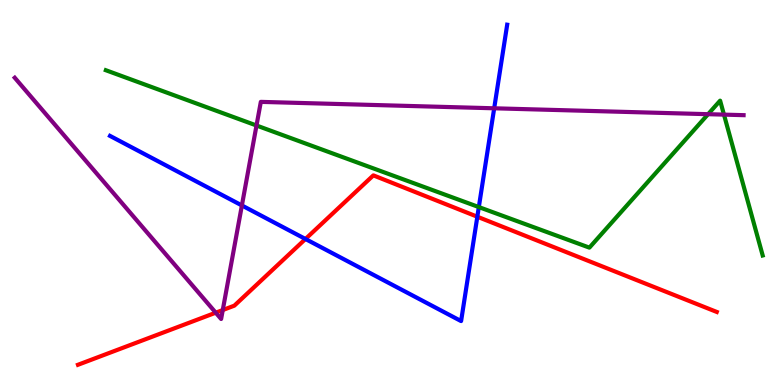[{'lines': ['blue', 'red'], 'intersections': [{'x': 3.94, 'y': 3.79}, {'x': 6.16, 'y': 4.37}]}, {'lines': ['green', 'red'], 'intersections': []}, {'lines': ['purple', 'red'], 'intersections': [{'x': 2.78, 'y': 1.88}, {'x': 2.87, 'y': 1.95}]}, {'lines': ['blue', 'green'], 'intersections': [{'x': 6.18, 'y': 4.62}]}, {'lines': ['blue', 'purple'], 'intersections': [{'x': 3.12, 'y': 4.66}, {'x': 6.38, 'y': 7.19}]}, {'lines': ['green', 'purple'], 'intersections': [{'x': 3.31, 'y': 6.74}, {'x': 9.14, 'y': 7.03}, {'x': 9.34, 'y': 7.02}]}]